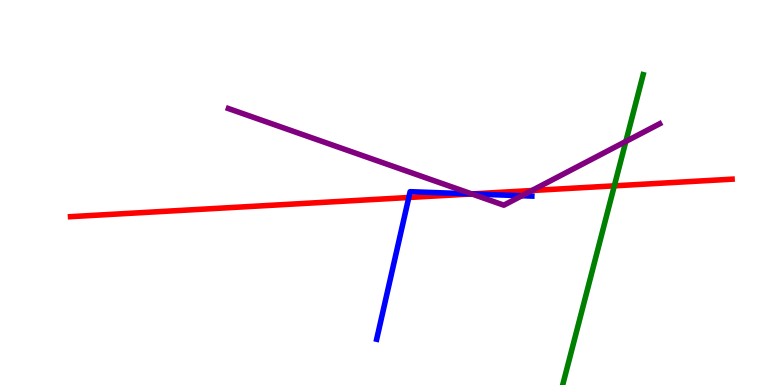[{'lines': ['blue', 'red'], 'intersections': [{'x': 5.27, 'y': 4.87}, {'x': 6.09, 'y': 4.96}]}, {'lines': ['green', 'red'], 'intersections': [{'x': 7.93, 'y': 5.17}]}, {'lines': ['purple', 'red'], 'intersections': [{'x': 6.09, 'y': 4.96}, {'x': 6.86, 'y': 5.05}]}, {'lines': ['blue', 'green'], 'intersections': []}, {'lines': ['blue', 'purple'], 'intersections': [{'x': 6.09, 'y': 4.96}, {'x': 6.73, 'y': 4.92}]}, {'lines': ['green', 'purple'], 'intersections': [{'x': 8.08, 'y': 6.33}]}]